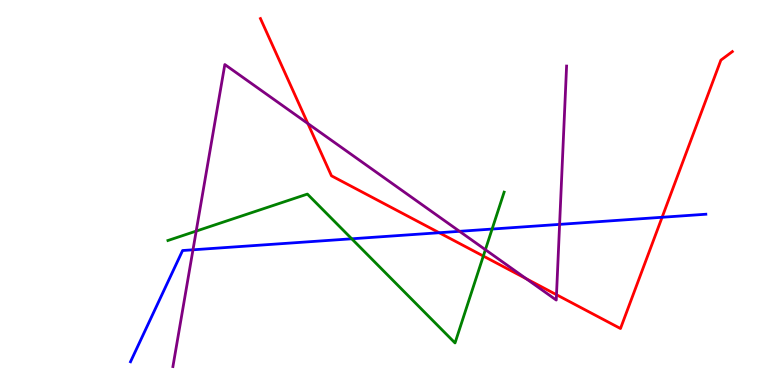[{'lines': ['blue', 'red'], 'intersections': [{'x': 5.67, 'y': 3.96}, {'x': 8.54, 'y': 4.36}]}, {'lines': ['green', 'red'], 'intersections': [{'x': 6.24, 'y': 3.35}]}, {'lines': ['purple', 'red'], 'intersections': [{'x': 3.97, 'y': 6.79}, {'x': 6.79, 'y': 2.76}, {'x': 7.18, 'y': 2.35}]}, {'lines': ['blue', 'green'], 'intersections': [{'x': 4.54, 'y': 3.8}, {'x': 6.35, 'y': 4.05}]}, {'lines': ['blue', 'purple'], 'intersections': [{'x': 2.49, 'y': 3.51}, {'x': 5.93, 'y': 3.99}, {'x': 7.22, 'y': 4.17}]}, {'lines': ['green', 'purple'], 'intersections': [{'x': 2.53, 'y': 4.0}, {'x': 6.26, 'y': 3.51}]}]